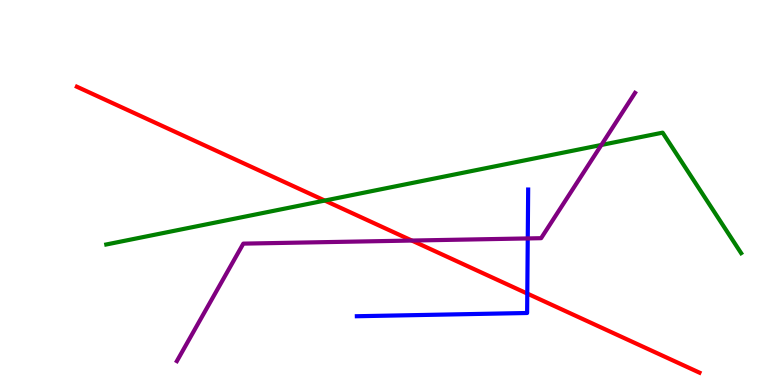[{'lines': ['blue', 'red'], 'intersections': [{'x': 6.8, 'y': 2.37}]}, {'lines': ['green', 'red'], 'intersections': [{'x': 4.19, 'y': 4.79}]}, {'lines': ['purple', 'red'], 'intersections': [{'x': 5.31, 'y': 3.75}]}, {'lines': ['blue', 'green'], 'intersections': []}, {'lines': ['blue', 'purple'], 'intersections': [{'x': 6.81, 'y': 3.81}]}, {'lines': ['green', 'purple'], 'intersections': [{'x': 7.76, 'y': 6.23}]}]